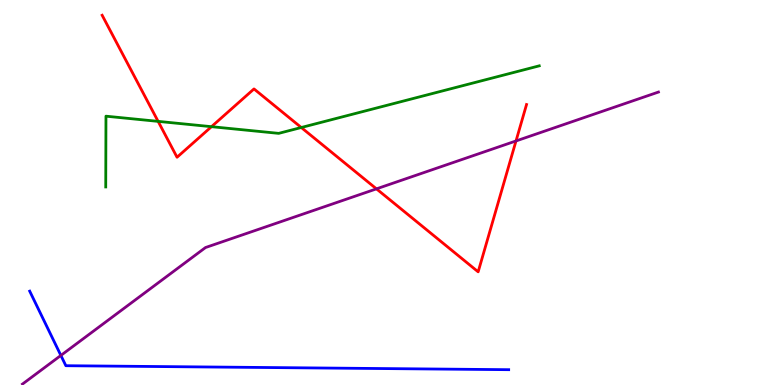[{'lines': ['blue', 'red'], 'intersections': []}, {'lines': ['green', 'red'], 'intersections': [{'x': 2.04, 'y': 6.85}, {'x': 2.73, 'y': 6.71}, {'x': 3.89, 'y': 6.69}]}, {'lines': ['purple', 'red'], 'intersections': [{'x': 4.86, 'y': 5.09}, {'x': 6.66, 'y': 6.34}]}, {'lines': ['blue', 'green'], 'intersections': []}, {'lines': ['blue', 'purple'], 'intersections': [{'x': 0.785, 'y': 0.768}]}, {'lines': ['green', 'purple'], 'intersections': []}]